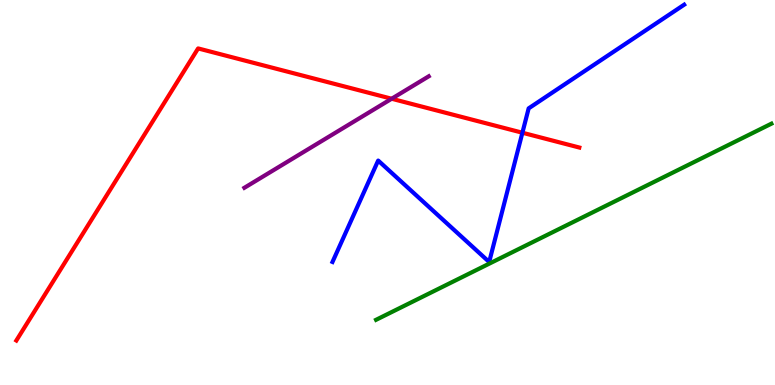[{'lines': ['blue', 'red'], 'intersections': [{'x': 6.74, 'y': 6.55}]}, {'lines': ['green', 'red'], 'intersections': []}, {'lines': ['purple', 'red'], 'intersections': [{'x': 5.05, 'y': 7.44}]}, {'lines': ['blue', 'green'], 'intersections': []}, {'lines': ['blue', 'purple'], 'intersections': []}, {'lines': ['green', 'purple'], 'intersections': []}]